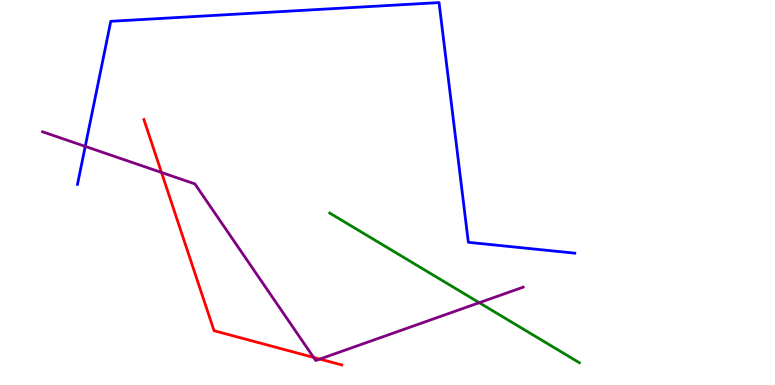[{'lines': ['blue', 'red'], 'intersections': []}, {'lines': ['green', 'red'], 'intersections': []}, {'lines': ['purple', 'red'], 'intersections': [{'x': 2.08, 'y': 5.52}, {'x': 4.05, 'y': 0.717}, {'x': 4.13, 'y': 0.673}]}, {'lines': ['blue', 'green'], 'intersections': []}, {'lines': ['blue', 'purple'], 'intersections': [{'x': 1.1, 'y': 6.2}]}, {'lines': ['green', 'purple'], 'intersections': [{'x': 6.18, 'y': 2.14}]}]